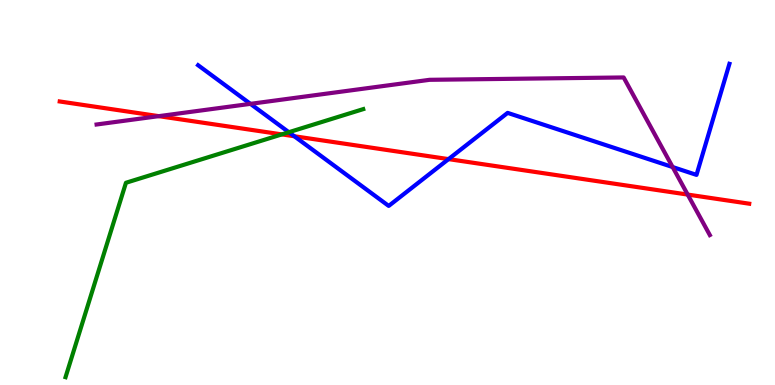[{'lines': ['blue', 'red'], 'intersections': [{'x': 3.8, 'y': 6.46}, {'x': 5.79, 'y': 5.87}]}, {'lines': ['green', 'red'], 'intersections': [{'x': 3.64, 'y': 6.51}]}, {'lines': ['purple', 'red'], 'intersections': [{'x': 2.05, 'y': 6.98}, {'x': 8.87, 'y': 4.95}]}, {'lines': ['blue', 'green'], 'intersections': [{'x': 3.73, 'y': 6.57}]}, {'lines': ['blue', 'purple'], 'intersections': [{'x': 3.23, 'y': 7.3}, {'x': 8.68, 'y': 5.66}]}, {'lines': ['green', 'purple'], 'intersections': []}]